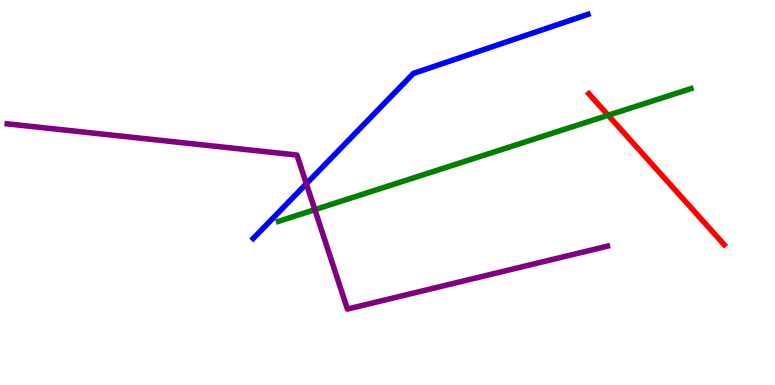[{'lines': ['blue', 'red'], 'intersections': []}, {'lines': ['green', 'red'], 'intersections': [{'x': 7.85, 'y': 7.01}]}, {'lines': ['purple', 'red'], 'intersections': []}, {'lines': ['blue', 'green'], 'intersections': []}, {'lines': ['blue', 'purple'], 'intersections': [{'x': 3.95, 'y': 5.23}]}, {'lines': ['green', 'purple'], 'intersections': [{'x': 4.06, 'y': 4.55}]}]